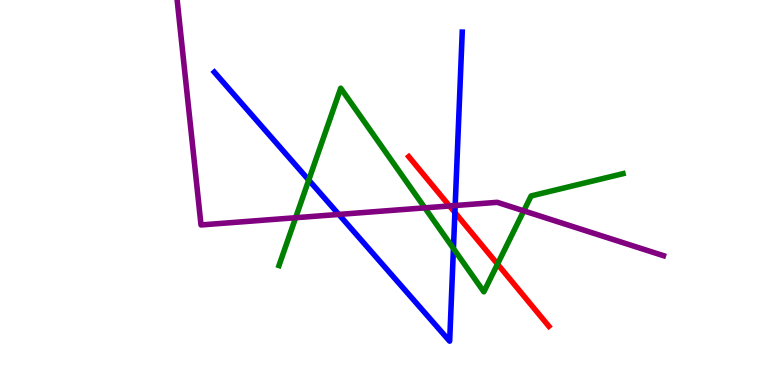[{'lines': ['blue', 'red'], 'intersections': [{'x': 5.87, 'y': 4.48}]}, {'lines': ['green', 'red'], 'intersections': [{'x': 6.42, 'y': 3.14}]}, {'lines': ['purple', 'red'], 'intersections': [{'x': 5.8, 'y': 4.65}]}, {'lines': ['blue', 'green'], 'intersections': [{'x': 3.98, 'y': 5.32}, {'x': 5.85, 'y': 3.54}]}, {'lines': ['blue', 'purple'], 'intersections': [{'x': 4.37, 'y': 4.43}, {'x': 5.87, 'y': 4.66}]}, {'lines': ['green', 'purple'], 'intersections': [{'x': 3.81, 'y': 4.34}, {'x': 5.48, 'y': 4.6}, {'x': 6.76, 'y': 4.52}]}]